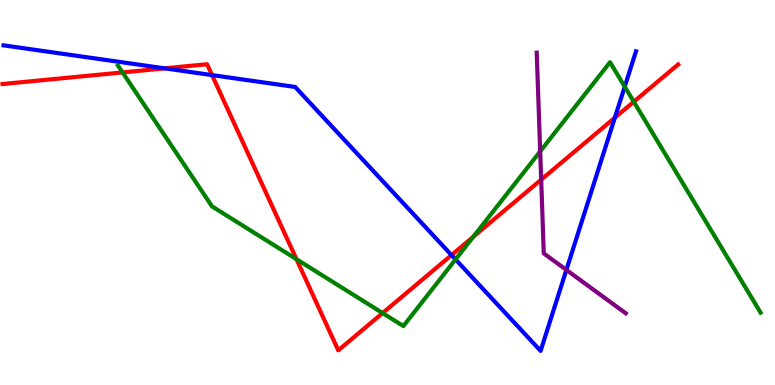[{'lines': ['blue', 'red'], 'intersections': [{'x': 2.12, 'y': 8.22}, {'x': 2.74, 'y': 8.05}, {'x': 5.83, 'y': 3.37}, {'x': 7.93, 'y': 6.94}]}, {'lines': ['green', 'red'], 'intersections': [{'x': 1.58, 'y': 8.12}, {'x': 3.83, 'y': 3.27}, {'x': 4.94, 'y': 1.87}, {'x': 6.11, 'y': 3.85}, {'x': 8.18, 'y': 7.36}]}, {'lines': ['purple', 'red'], 'intersections': [{'x': 6.98, 'y': 5.33}]}, {'lines': ['blue', 'green'], 'intersections': [{'x': 5.88, 'y': 3.26}, {'x': 8.06, 'y': 7.75}]}, {'lines': ['blue', 'purple'], 'intersections': [{'x': 7.31, 'y': 2.99}]}, {'lines': ['green', 'purple'], 'intersections': [{'x': 6.97, 'y': 6.07}]}]